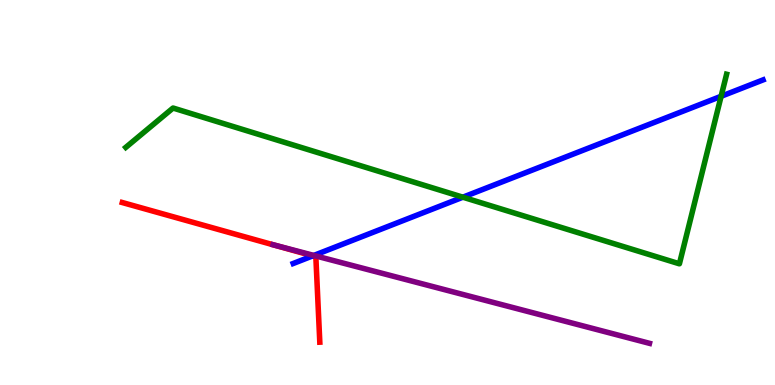[{'lines': ['blue', 'red'], 'intersections': [{'x': 4.04, 'y': 3.35}]}, {'lines': ['green', 'red'], 'intersections': []}, {'lines': ['purple', 'red'], 'intersections': []}, {'lines': ['blue', 'green'], 'intersections': [{'x': 5.97, 'y': 4.88}, {'x': 9.3, 'y': 7.5}]}, {'lines': ['blue', 'purple'], 'intersections': [{'x': 4.05, 'y': 3.37}]}, {'lines': ['green', 'purple'], 'intersections': []}]